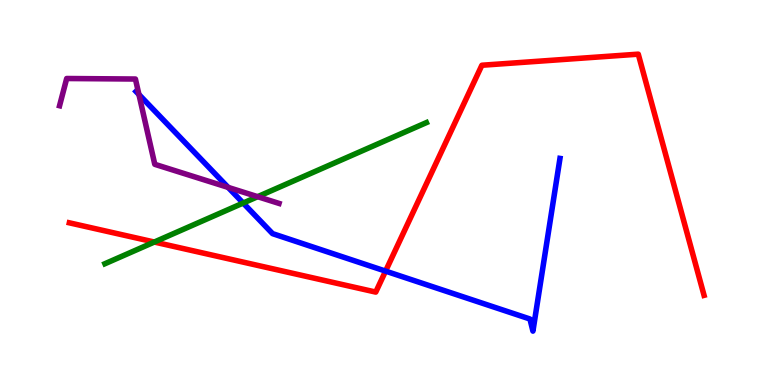[{'lines': ['blue', 'red'], 'intersections': [{'x': 4.98, 'y': 2.96}]}, {'lines': ['green', 'red'], 'intersections': [{'x': 1.99, 'y': 3.71}]}, {'lines': ['purple', 'red'], 'intersections': []}, {'lines': ['blue', 'green'], 'intersections': [{'x': 3.14, 'y': 4.73}]}, {'lines': ['blue', 'purple'], 'intersections': [{'x': 1.79, 'y': 7.54}, {'x': 2.94, 'y': 5.13}]}, {'lines': ['green', 'purple'], 'intersections': [{'x': 3.32, 'y': 4.89}]}]